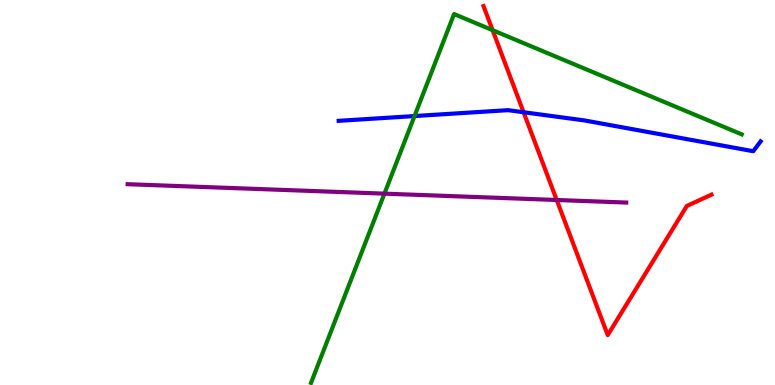[{'lines': ['blue', 'red'], 'intersections': [{'x': 6.76, 'y': 7.08}]}, {'lines': ['green', 'red'], 'intersections': [{'x': 6.36, 'y': 9.22}]}, {'lines': ['purple', 'red'], 'intersections': [{'x': 7.18, 'y': 4.81}]}, {'lines': ['blue', 'green'], 'intersections': [{'x': 5.35, 'y': 6.99}]}, {'lines': ['blue', 'purple'], 'intersections': []}, {'lines': ['green', 'purple'], 'intersections': [{'x': 4.96, 'y': 4.97}]}]